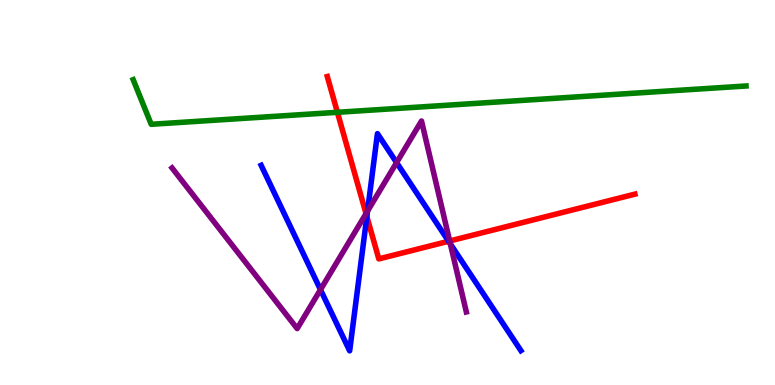[{'lines': ['blue', 'red'], 'intersections': [{'x': 4.73, 'y': 4.38}, {'x': 5.79, 'y': 3.73}]}, {'lines': ['green', 'red'], 'intersections': [{'x': 4.35, 'y': 7.08}]}, {'lines': ['purple', 'red'], 'intersections': [{'x': 4.72, 'y': 4.45}, {'x': 5.8, 'y': 3.74}]}, {'lines': ['blue', 'green'], 'intersections': []}, {'lines': ['blue', 'purple'], 'intersections': [{'x': 4.14, 'y': 2.48}, {'x': 4.74, 'y': 4.52}, {'x': 5.12, 'y': 5.78}, {'x': 5.81, 'y': 3.66}]}, {'lines': ['green', 'purple'], 'intersections': []}]